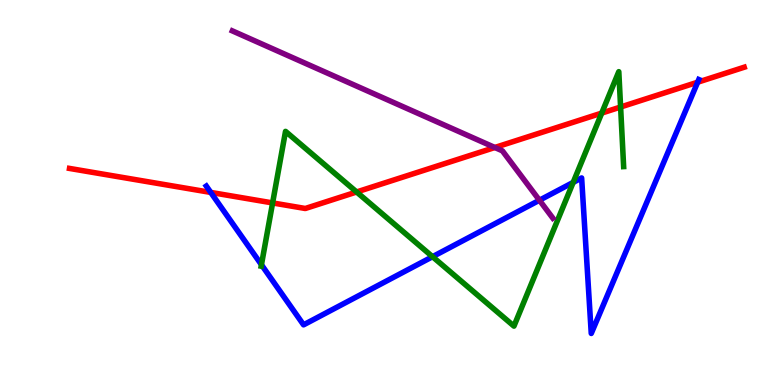[{'lines': ['blue', 'red'], 'intersections': [{'x': 2.72, 'y': 5.0}, {'x': 9.0, 'y': 7.86}]}, {'lines': ['green', 'red'], 'intersections': [{'x': 3.52, 'y': 4.73}, {'x': 4.6, 'y': 5.01}, {'x': 7.76, 'y': 7.06}, {'x': 8.01, 'y': 7.22}]}, {'lines': ['purple', 'red'], 'intersections': [{'x': 6.39, 'y': 6.17}]}, {'lines': ['blue', 'green'], 'intersections': [{'x': 3.37, 'y': 3.12}, {'x': 5.58, 'y': 3.33}, {'x': 7.4, 'y': 5.26}]}, {'lines': ['blue', 'purple'], 'intersections': [{'x': 6.96, 'y': 4.8}]}, {'lines': ['green', 'purple'], 'intersections': []}]